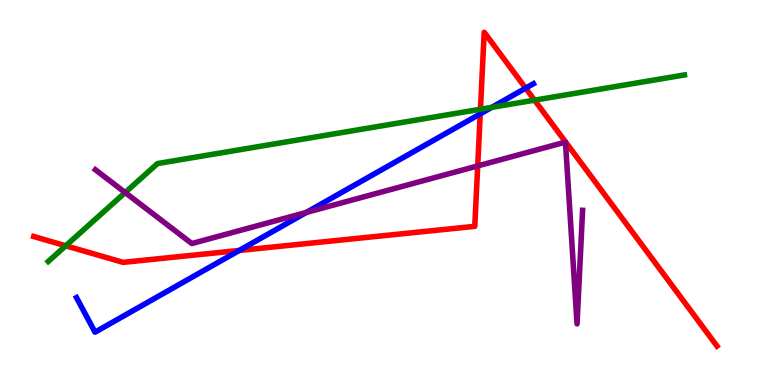[{'lines': ['blue', 'red'], 'intersections': [{'x': 3.09, 'y': 3.49}, {'x': 6.2, 'y': 7.04}, {'x': 6.78, 'y': 7.71}]}, {'lines': ['green', 'red'], 'intersections': [{'x': 0.848, 'y': 3.62}, {'x': 6.2, 'y': 7.16}, {'x': 6.9, 'y': 7.4}]}, {'lines': ['purple', 'red'], 'intersections': [{'x': 6.16, 'y': 5.69}]}, {'lines': ['blue', 'green'], 'intersections': [{'x': 6.35, 'y': 7.21}]}, {'lines': ['blue', 'purple'], 'intersections': [{'x': 3.95, 'y': 4.48}]}, {'lines': ['green', 'purple'], 'intersections': [{'x': 1.62, 'y': 5.0}]}]